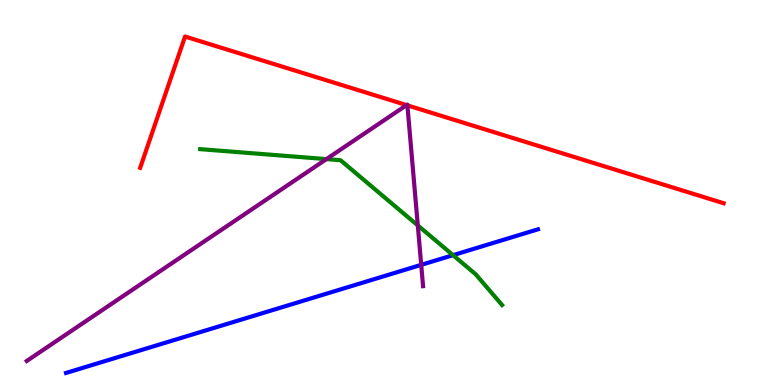[{'lines': ['blue', 'red'], 'intersections': []}, {'lines': ['green', 'red'], 'intersections': []}, {'lines': ['purple', 'red'], 'intersections': [{'x': 5.25, 'y': 7.27}, {'x': 5.26, 'y': 7.26}]}, {'lines': ['blue', 'green'], 'intersections': [{'x': 5.85, 'y': 3.37}]}, {'lines': ['blue', 'purple'], 'intersections': [{'x': 5.44, 'y': 3.12}]}, {'lines': ['green', 'purple'], 'intersections': [{'x': 4.21, 'y': 5.87}, {'x': 5.39, 'y': 4.14}]}]